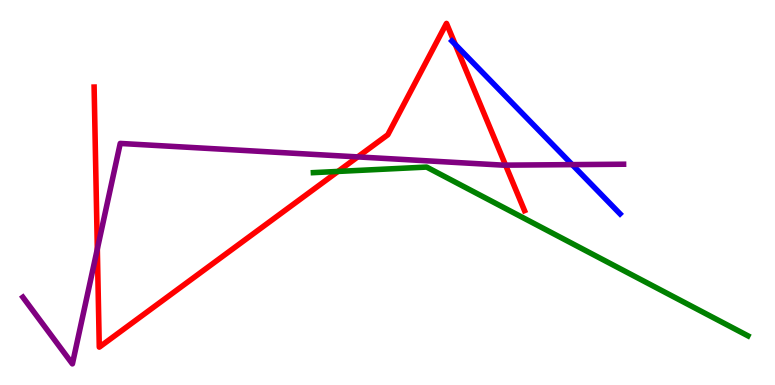[{'lines': ['blue', 'red'], 'intersections': [{'x': 5.87, 'y': 8.84}]}, {'lines': ['green', 'red'], 'intersections': [{'x': 4.36, 'y': 5.55}]}, {'lines': ['purple', 'red'], 'intersections': [{'x': 1.26, 'y': 3.53}, {'x': 4.62, 'y': 5.92}, {'x': 6.52, 'y': 5.71}]}, {'lines': ['blue', 'green'], 'intersections': []}, {'lines': ['blue', 'purple'], 'intersections': [{'x': 7.38, 'y': 5.72}]}, {'lines': ['green', 'purple'], 'intersections': []}]